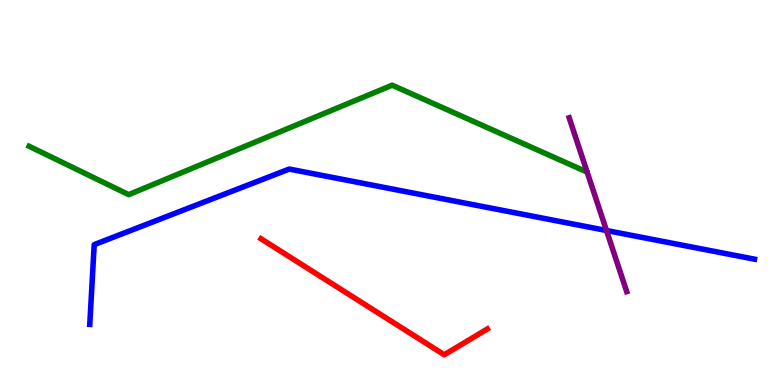[{'lines': ['blue', 'red'], 'intersections': []}, {'lines': ['green', 'red'], 'intersections': []}, {'lines': ['purple', 'red'], 'intersections': []}, {'lines': ['blue', 'green'], 'intersections': []}, {'lines': ['blue', 'purple'], 'intersections': [{'x': 7.83, 'y': 4.01}]}, {'lines': ['green', 'purple'], 'intersections': []}]